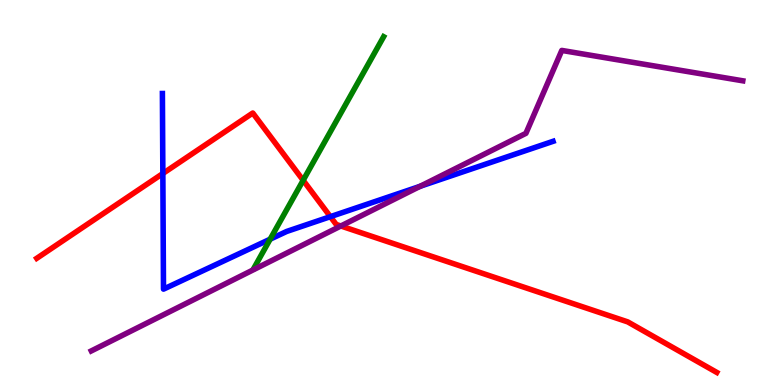[{'lines': ['blue', 'red'], 'intersections': [{'x': 2.1, 'y': 5.49}, {'x': 4.26, 'y': 4.37}]}, {'lines': ['green', 'red'], 'intersections': [{'x': 3.91, 'y': 5.32}]}, {'lines': ['purple', 'red'], 'intersections': [{'x': 4.4, 'y': 4.13}]}, {'lines': ['blue', 'green'], 'intersections': [{'x': 3.49, 'y': 3.79}]}, {'lines': ['blue', 'purple'], 'intersections': [{'x': 5.42, 'y': 5.16}]}, {'lines': ['green', 'purple'], 'intersections': []}]